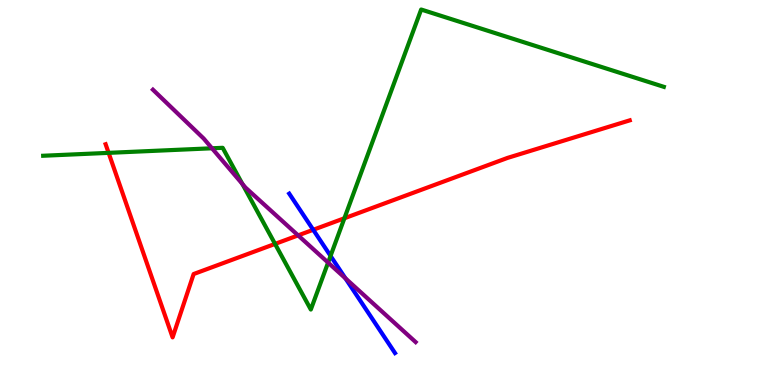[{'lines': ['blue', 'red'], 'intersections': [{'x': 4.04, 'y': 4.03}]}, {'lines': ['green', 'red'], 'intersections': [{'x': 1.4, 'y': 6.03}, {'x': 3.55, 'y': 3.66}, {'x': 4.44, 'y': 4.33}]}, {'lines': ['purple', 'red'], 'intersections': [{'x': 3.85, 'y': 3.89}]}, {'lines': ['blue', 'green'], 'intersections': [{'x': 4.27, 'y': 3.35}]}, {'lines': ['blue', 'purple'], 'intersections': [{'x': 4.46, 'y': 2.77}]}, {'lines': ['green', 'purple'], 'intersections': [{'x': 2.74, 'y': 6.15}, {'x': 3.13, 'y': 5.22}, {'x': 4.23, 'y': 3.18}]}]